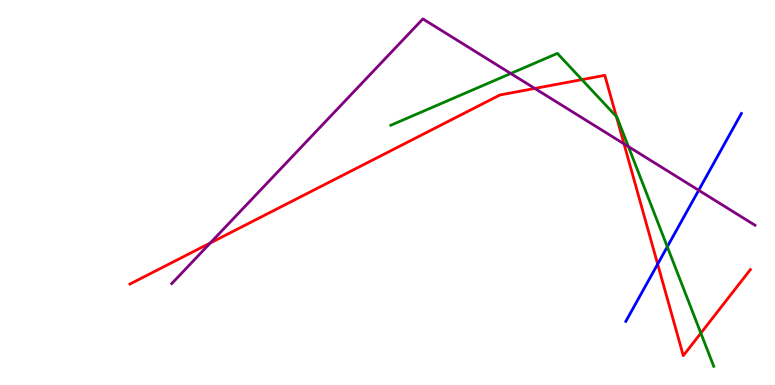[{'lines': ['blue', 'red'], 'intersections': [{'x': 8.49, 'y': 3.14}]}, {'lines': ['green', 'red'], 'intersections': [{'x': 7.51, 'y': 7.93}, {'x': 7.95, 'y': 6.97}, {'x': 9.04, 'y': 1.35}]}, {'lines': ['purple', 'red'], 'intersections': [{'x': 2.71, 'y': 3.69}, {'x': 6.9, 'y': 7.7}, {'x': 8.05, 'y': 6.26}]}, {'lines': ['blue', 'green'], 'intersections': [{'x': 8.61, 'y': 3.59}]}, {'lines': ['blue', 'purple'], 'intersections': [{'x': 9.02, 'y': 5.06}]}, {'lines': ['green', 'purple'], 'intersections': [{'x': 6.59, 'y': 8.09}, {'x': 8.11, 'y': 6.19}]}]